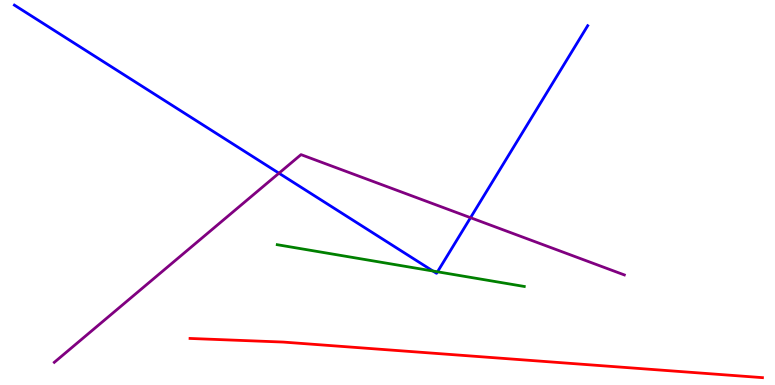[{'lines': ['blue', 'red'], 'intersections': []}, {'lines': ['green', 'red'], 'intersections': []}, {'lines': ['purple', 'red'], 'intersections': []}, {'lines': ['blue', 'green'], 'intersections': [{'x': 5.59, 'y': 2.96}, {'x': 5.65, 'y': 2.94}]}, {'lines': ['blue', 'purple'], 'intersections': [{'x': 3.6, 'y': 5.5}, {'x': 6.07, 'y': 4.35}]}, {'lines': ['green', 'purple'], 'intersections': []}]